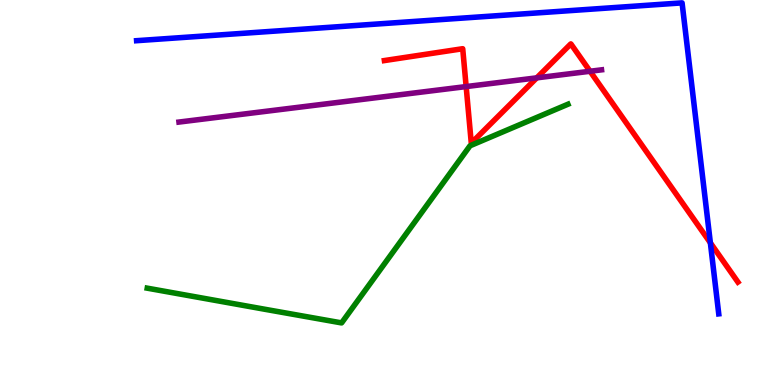[{'lines': ['blue', 'red'], 'intersections': [{'x': 9.17, 'y': 3.69}]}, {'lines': ['green', 'red'], 'intersections': []}, {'lines': ['purple', 'red'], 'intersections': [{'x': 6.01, 'y': 7.75}, {'x': 6.93, 'y': 7.98}, {'x': 7.61, 'y': 8.15}]}, {'lines': ['blue', 'green'], 'intersections': []}, {'lines': ['blue', 'purple'], 'intersections': []}, {'lines': ['green', 'purple'], 'intersections': []}]